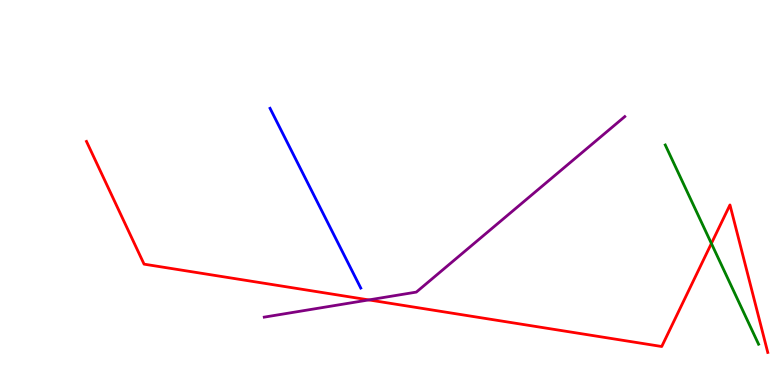[{'lines': ['blue', 'red'], 'intersections': []}, {'lines': ['green', 'red'], 'intersections': [{'x': 9.18, 'y': 3.68}]}, {'lines': ['purple', 'red'], 'intersections': [{'x': 4.76, 'y': 2.21}]}, {'lines': ['blue', 'green'], 'intersections': []}, {'lines': ['blue', 'purple'], 'intersections': []}, {'lines': ['green', 'purple'], 'intersections': []}]